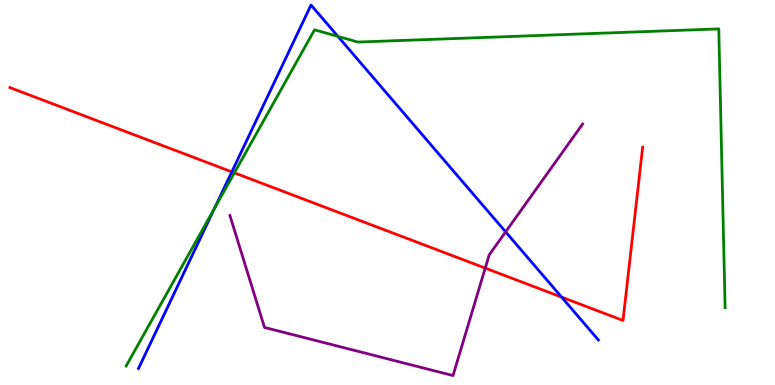[{'lines': ['blue', 'red'], 'intersections': [{'x': 2.99, 'y': 5.54}, {'x': 7.25, 'y': 2.28}]}, {'lines': ['green', 'red'], 'intersections': [{'x': 3.02, 'y': 5.51}]}, {'lines': ['purple', 'red'], 'intersections': [{'x': 6.26, 'y': 3.04}]}, {'lines': ['blue', 'green'], 'intersections': [{'x': 2.77, 'y': 4.59}, {'x': 4.36, 'y': 9.05}]}, {'lines': ['blue', 'purple'], 'intersections': [{'x': 6.52, 'y': 3.98}]}, {'lines': ['green', 'purple'], 'intersections': []}]